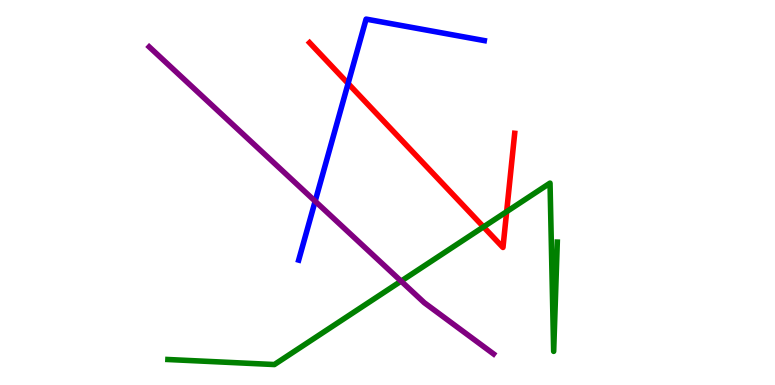[{'lines': ['blue', 'red'], 'intersections': [{'x': 4.49, 'y': 7.83}]}, {'lines': ['green', 'red'], 'intersections': [{'x': 6.24, 'y': 4.11}, {'x': 6.54, 'y': 4.5}]}, {'lines': ['purple', 'red'], 'intersections': []}, {'lines': ['blue', 'green'], 'intersections': []}, {'lines': ['blue', 'purple'], 'intersections': [{'x': 4.07, 'y': 4.77}]}, {'lines': ['green', 'purple'], 'intersections': [{'x': 5.18, 'y': 2.7}]}]